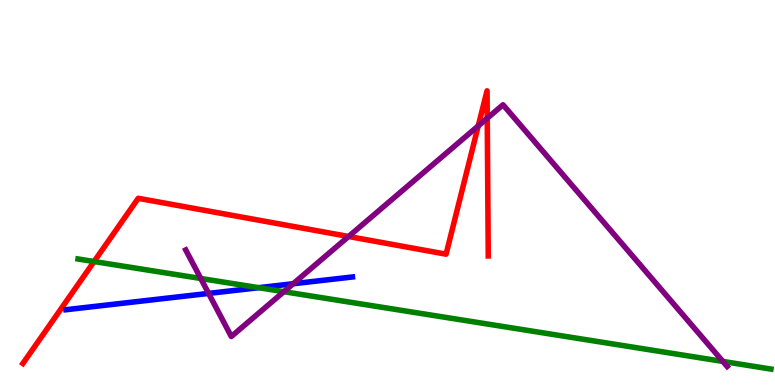[{'lines': ['blue', 'red'], 'intersections': []}, {'lines': ['green', 'red'], 'intersections': [{'x': 1.21, 'y': 3.21}]}, {'lines': ['purple', 'red'], 'intersections': [{'x': 4.5, 'y': 3.86}, {'x': 6.17, 'y': 6.73}, {'x': 6.29, 'y': 6.93}]}, {'lines': ['blue', 'green'], 'intersections': [{'x': 3.34, 'y': 2.53}]}, {'lines': ['blue', 'purple'], 'intersections': [{'x': 2.69, 'y': 2.38}, {'x': 3.78, 'y': 2.63}]}, {'lines': ['green', 'purple'], 'intersections': [{'x': 2.59, 'y': 2.77}, {'x': 3.66, 'y': 2.42}, {'x': 9.33, 'y': 0.612}]}]